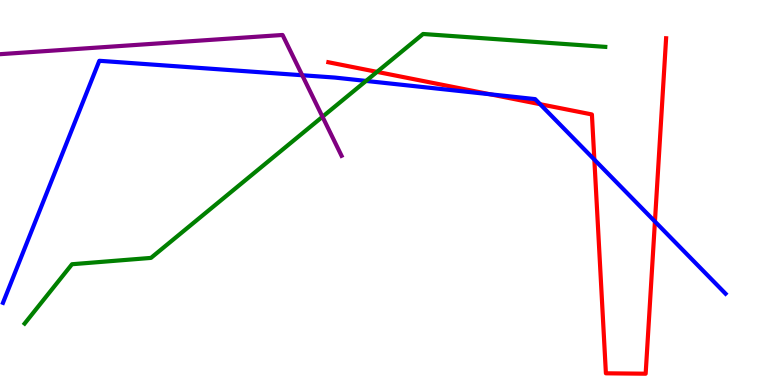[{'lines': ['blue', 'red'], 'intersections': [{'x': 6.32, 'y': 7.55}, {'x': 6.97, 'y': 7.29}, {'x': 7.67, 'y': 5.85}, {'x': 8.45, 'y': 4.25}]}, {'lines': ['green', 'red'], 'intersections': [{'x': 4.86, 'y': 8.13}]}, {'lines': ['purple', 'red'], 'intersections': []}, {'lines': ['blue', 'green'], 'intersections': [{'x': 4.72, 'y': 7.9}]}, {'lines': ['blue', 'purple'], 'intersections': [{'x': 3.9, 'y': 8.05}]}, {'lines': ['green', 'purple'], 'intersections': [{'x': 4.16, 'y': 6.97}]}]